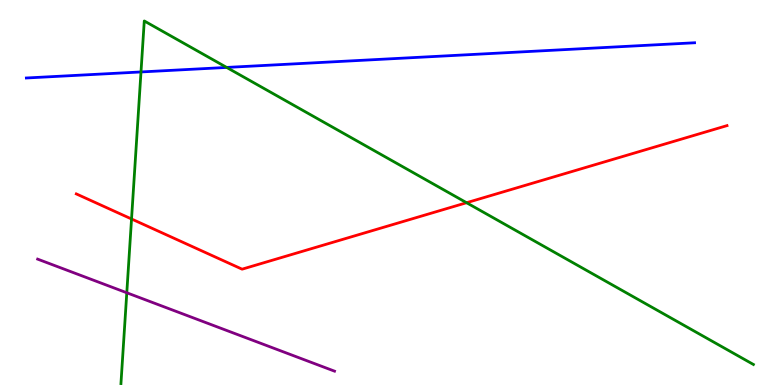[{'lines': ['blue', 'red'], 'intersections': []}, {'lines': ['green', 'red'], 'intersections': [{'x': 1.7, 'y': 4.31}, {'x': 6.02, 'y': 4.73}]}, {'lines': ['purple', 'red'], 'intersections': []}, {'lines': ['blue', 'green'], 'intersections': [{'x': 1.82, 'y': 8.13}, {'x': 2.92, 'y': 8.25}]}, {'lines': ['blue', 'purple'], 'intersections': []}, {'lines': ['green', 'purple'], 'intersections': [{'x': 1.64, 'y': 2.4}]}]